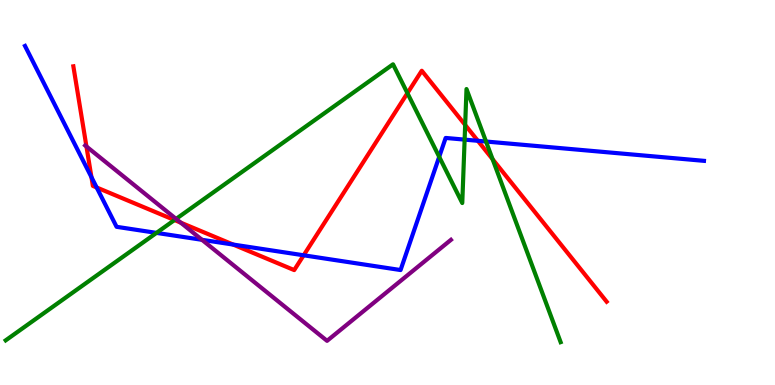[{'lines': ['blue', 'red'], 'intersections': [{'x': 1.18, 'y': 5.4}, {'x': 1.25, 'y': 5.13}, {'x': 3.01, 'y': 3.65}, {'x': 3.92, 'y': 3.37}, {'x': 6.17, 'y': 6.34}]}, {'lines': ['green', 'red'], 'intersections': [{'x': 2.25, 'y': 4.28}, {'x': 5.26, 'y': 7.58}, {'x': 6.0, 'y': 6.75}, {'x': 6.36, 'y': 5.86}]}, {'lines': ['purple', 'red'], 'intersections': [{'x': 1.12, 'y': 6.2}, {'x': 2.33, 'y': 4.22}]}, {'lines': ['blue', 'green'], 'intersections': [{'x': 2.02, 'y': 3.95}, {'x': 5.67, 'y': 5.93}, {'x': 6.0, 'y': 6.37}, {'x': 6.27, 'y': 6.32}]}, {'lines': ['blue', 'purple'], 'intersections': [{'x': 2.61, 'y': 3.77}]}, {'lines': ['green', 'purple'], 'intersections': [{'x': 2.27, 'y': 4.31}]}]